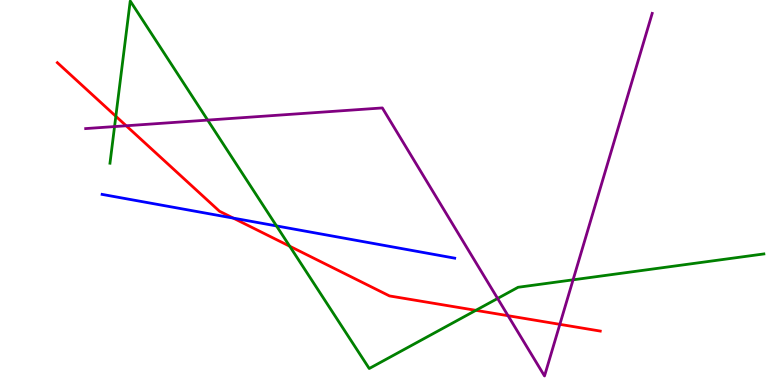[{'lines': ['blue', 'red'], 'intersections': [{'x': 3.01, 'y': 4.33}]}, {'lines': ['green', 'red'], 'intersections': [{'x': 1.49, 'y': 6.98}, {'x': 3.74, 'y': 3.6}, {'x': 6.14, 'y': 1.94}]}, {'lines': ['purple', 'red'], 'intersections': [{'x': 1.63, 'y': 6.73}, {'x': 6.56, 'y': 1.8}, {'x': 7.22, 'y': 1.58}]}, {'lines': ['blue', 'green'], 'intersections': [{'x': 3.57, 'y': 4.13}]}, {'lines': ['blue', 'purple'], 'intersections': []}, {'lines': ['green', 'purple'], 'intersections': [{'x': 1.48, 'y': 6.71}, {'x': 2.68, 'y': 6.88}, {'x': 6.42, 'y': 2.25}, {'x': 7.39, 'y': 2.73}]}]